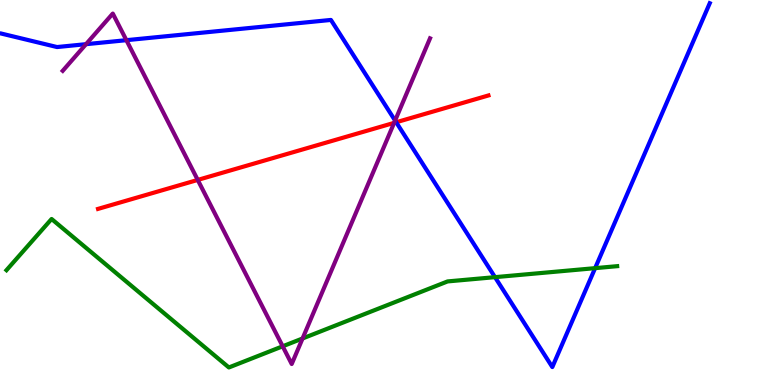[{'lines': ['blue', 'red'], 'intersections': [{'x': 5.11, 'y': 6.82}]}, {'lines': ['green', 'red'], 'intersections': []}, {'lines': ['purple', 'red'], 'intersections': [{'x': 2.55, 'y': 5.33}, {'x': 5.09, 'y': 6.81}]}, {'lines': ['blue', 'green'], 'intersections': [{'x': 6.39, 'y': 2.8}, {'x': 7.68, 'y': 3.03}]}, {'lines': ['blue', 'purple'], 'intersections': [{'x': 1.11, 'y': 8.85}, {'x': 1.63, 'y': 8.96}, {'x': 5.1, 'y': 6.87}]}, {'lines': ['green', 'purple'], 'intersections': [{'x': 3.65, 'y': 1.01}, {'x': 3.9, 'y': 1.21}]}]